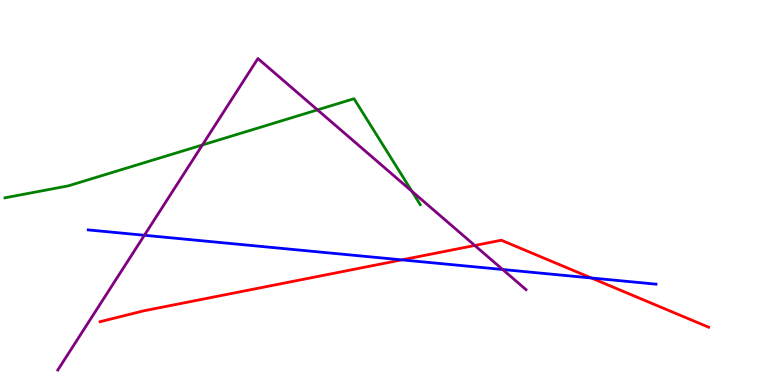[{'lines': ['blue', 'red'], 'intersections': [{'x': 5.18, 'y': 3.25}, {'x': 7.63, 'y': 2.78}]}, {'lines': ['green', 'red'], 'intersections': []}, {'lines': ['purple', 'red'], 'intersections': [{'x': 6.13, 'y': 3.62}]}, {'lines': ['blue', 'green'], 'intersections': []}, {'lines': ['blue', 'purple'], 'intersections': [{'x': 1.86, 'y': 3.89}, {'x': 6.49, 'y': 3.0}]}, {'lines': ['green', 'purple'], 'intersections': [{'x': 2.61, 'y': 6.23}, {'x': 4.1, 'y': 7.15}, {'x': 5.31, 'y': 5.03}]}]